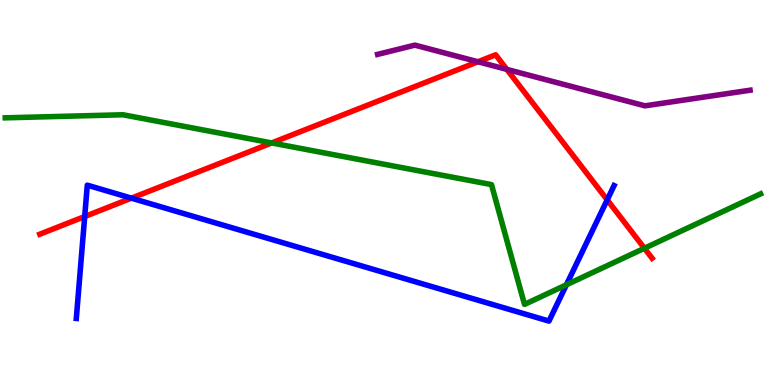[{'lines': ['blue', 'red'], 'intersections': [{'x': 1.09, 'y': 4.38}, {'x': 1.7, 'y': 4.85}, {'x': 7.83, 'y': 4.81}]}, {'lines': ['green', 'red'], 'intersections': [{'x': 3.51, 'y': 6.29}, {'x': 8.32, 'y': 3.55}]}, {'lines': ['purple', 'red'], 'intersections': [{'x': 6.17, 'y': 8.4}, {'x': 6.54, 'y': 8.2}]}, {'lines': ['blue', 'green'], 'intersections': [{'x': 7.31, 'y': 2.6}]}, {'lines': ['blue', 'purple'], 'intersections': []}, {'lines': ['green', 'purple'], 'intersections': []}]